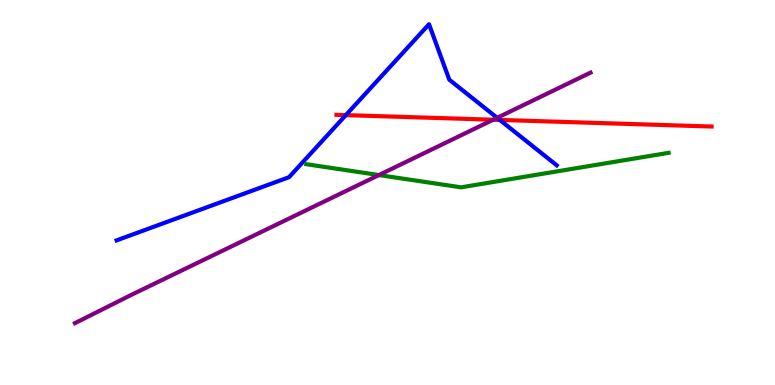[{'lines': ['blue', 'red'], 'intersections': [{'x': 4.46, 'y': 7.01}, {'x': 6.45, 'y': 6.89}]}, {'lines': ['green', 'red'], 'intersections': []}, {'lines': ['purple', 'red'], 'intersections': [{'x': 6.36, 'y': 6.89}]}, {'lines': ['blue', 'green'], 'intersections': []}, {'lines': ['blue', 'purple'], 'intersections': [{'x': 6.41, 'y': 6.94}]}, {'lines': ['green', 'purple'], 'intersections': [{'x': 4.89, 'y': 5.45}]}]